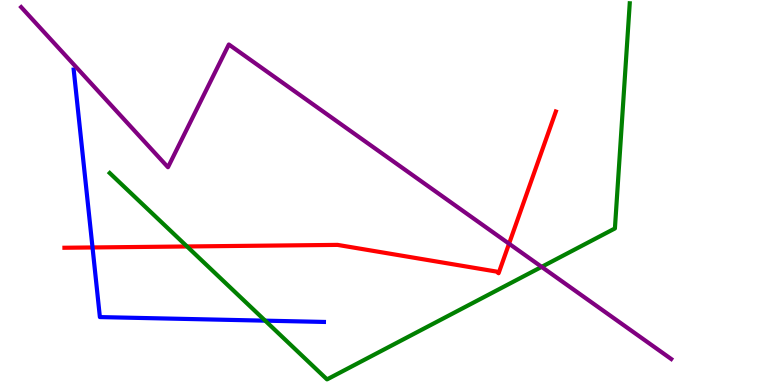[{'lines': ['blue', 'red'], 'intersections': [{'x': 1.19, 'y': 3.57}]}, {'lines': ['green', 'red'], 'intersections': [{'x': 2.41, 'y': 3.6}]}, {'lines': ['purple', 'red'], 'intersections': [{'x': 6.57, 'y': 3.67}]}, {'lines': ['blue', 'green'], 'intersections': [{'x': 3.42, 'y': 1.67}]}, {'lines': ['blue', 'purple'], 'intersections': []}, {'lines': ['green', 'purple'], 'intersections': [{'x': 6.99, 'y': 3.07}]}]